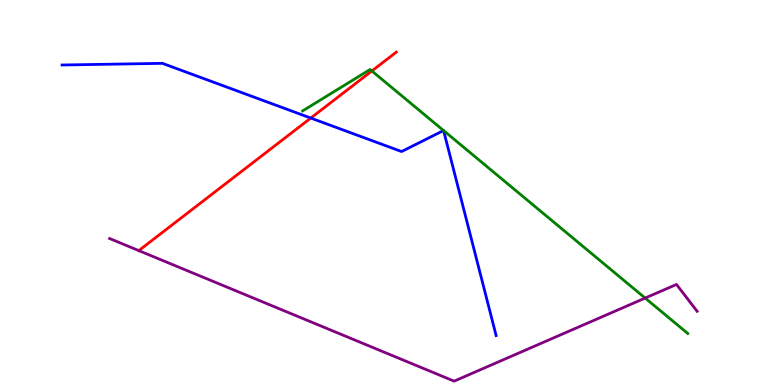[{'lines': ['blue', 'red'], 'intersections': [{'x': 4.01, 'y': 6.93}]}, {'lines': ['green', 'red'], 'intersections': [{'x': 4.8, 'y': 8.16}]}, {'lines': ['purple', 'red'], 'intersections': [{'x': 1.79, 'y': 3.49}]}, {'lines': ['blue', 'green'], 'intersections': [{'x': 5.72, 'y': 6.61}, {'x': 5.72, 'y': 6.61}]}, {'lines': ['blue', 'purple'], 'intersections': []}, {'lines': ['green', 'purple'], 'intersections': [{'x': 8.32, 'y': 2.26}]}]